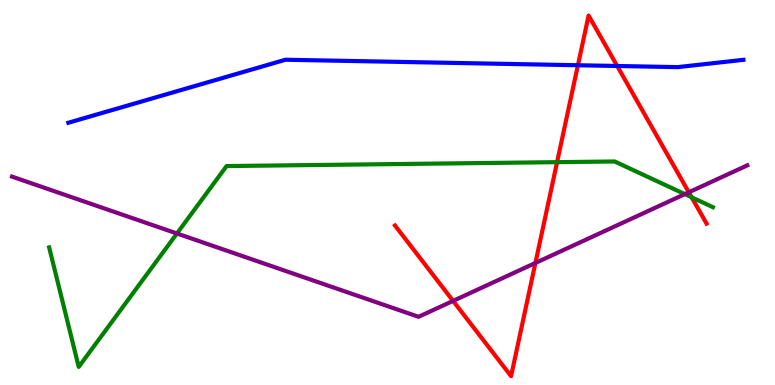[{'lines': ['blue', 'red'], 'intersections': [{'x': 7.46, 'y': 8.31}, {'x': 7.96, 'y': 8.29}]}, {'lines': ['green', 'red'], 'intersections': [{'x': 7.19, 'y': 5.79}, {'x': 8.92, 'y': 4.88}]}, {'lines': ['purple', 'red'], 'intersections': [{'x': 5.85, 'y': 2.18}, {'x': 6.91, 'y': 3.17}, {'x': 8.89, 'y': 5.01}]}, {'lines': ['blue', 'green'], 'intersections': []}, {'lines': ['blue', 'purple'], 'intersections': []}, {'lines': ['green', 'purple'], 'intersections': [{'x': 2.28, 'y': 3.94}, {'x': 8.84, 'y': 4.96}]}]